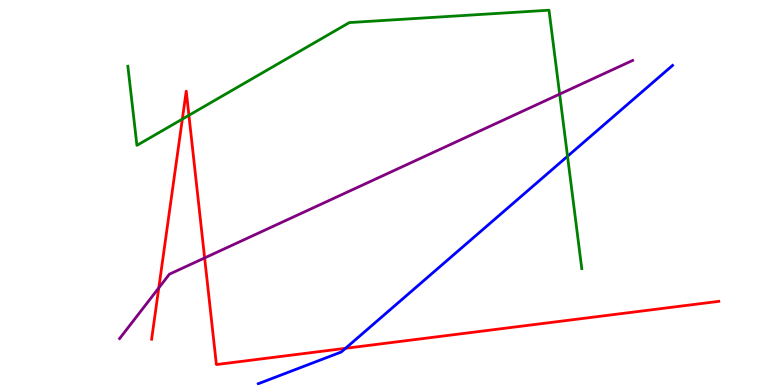[{'lines': ['blue', 'red'], 'intersections': [{'x': 4.46, 'y': 0.953}]}, {'lines': ['green', 'red'], 'intersections': [{'x': 2.35, 'y': 6.91}, {'x': 2.44, 'y': 7.01}]}, {'lines': ['purple', 'red'], 'intersections': [{'x': 2.05, 'y': 2.52}, {'x': 2.64, 'y': 3.3}]}, {'lines': ['blue', 'green'], 'intersections': [{'x': 7.32, 'y': 5.94}]}, {'lines': ['blue', 'purple'], 'intersections': []}, {'lines': ['green', 'purple'], 'intersections': [{'x': 7.22, 'y': 7.56}]}]